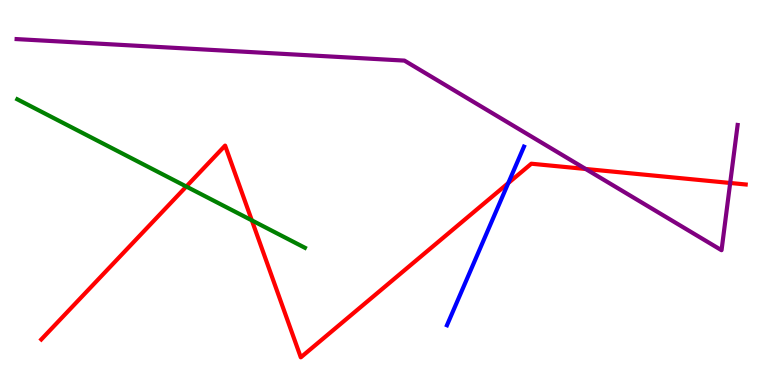[{'lines': ['blue', 'red'], 'intersections': [{'x': 6.56, 'y': 5.24}]}, {'lines': ['green', 'red'], 'intersections': [{'x': 2.4, 'y': 5.15}, {'x': 3.25, 'y': 4.28}]}, {'lines': ['purple', 'red'], 'intersections': [{'x': 7.56, 'y': 5.61}, {'x': 9.42, 'y': 5.25}]}, {'lines': ['blue', 'green'], 'intersections': []}, {'lines': ['blue', 'purple'], 'intersections': []}, {'lines': ['green', 'purple'], 'intersections': []}]